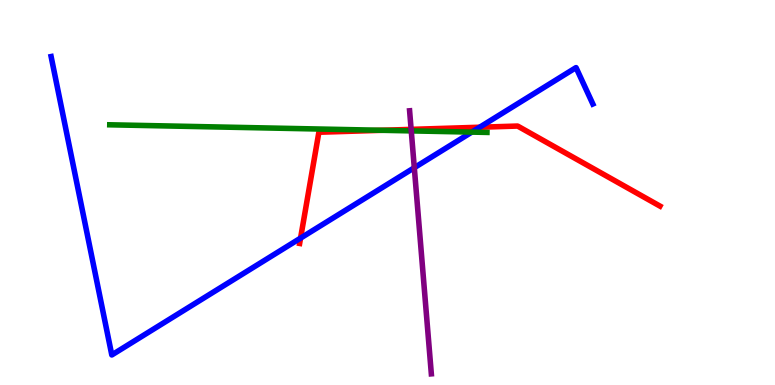[{'lines': ['blue', 'red'], 'intersections': [{'x': 3.88, 'y': 3.82}, {'x': 6.19, 'y': 6.7}]}, {'lines': ['green', 'red'], 'intersections': [{'x': 4.93, 'y': 6.62}]}, {'lines': ['purple', 'red'], 'intersections': [{'x': 5.3, 'y': 6.64}]}, {'lines': ['blue', 'green'], 'intersections': [{'x': 6.09, 'y': 6.57}]}, {'lines': ['blue', 'purple'], 'intersections': [{'x': 5.35, 'y': 5.64}]}, {'lines': ['green', 'purple'], 'intersections': [{'x': 5.31, 'y': 6.6}]}]